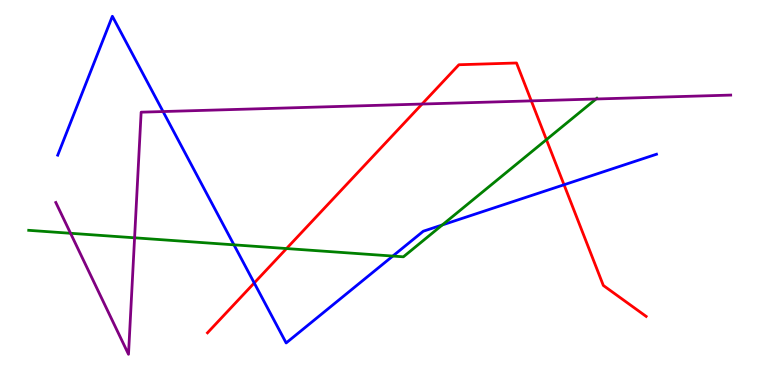[{'lines': ['blue', 'red'], 'intersections': [{'x': 3.28, 'y': 2.65}, {'x': 7.28, 'y': 5.2}]}, {'lines': ['green', 'red'], 'intersections': [{'x': 3.7, 'y': 3.54}, {'x': 7.05, 'y': 6.37}]}, {'lines': ['purple', 'red'], 'intersections': [{'x': 5.45, 'y': 7.3}, {'x': 6.86, 'y': 7.38}]}, {'lines': ['blue', 'green'], 'intersections': [{'x': 3.02, 'y': 3.64}, {'x': 5.07, 'y': 3.35}, {'x': 5.71, 'y': 4.16}]}, {'lines': ['blue', 'purple'], 'intersections': [{'x': 2.1, 'y': 7.1}]}, {'lines': ['green', 'purple'], 'intersections': [{'x': 0.91, 'y': 3.94}, {'x': 1.74, 'y': 3.82}, {'x': 7.69, 'y': 7.43}]}]